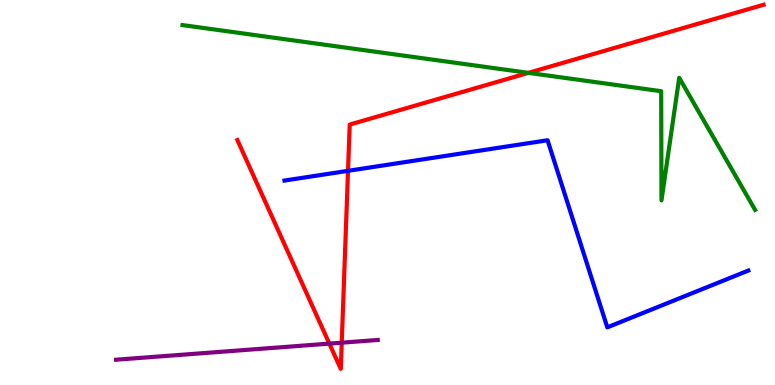[{'lines': ['blue', 'red'], 'intersections': [{'x': 4.49, 'y': 5.56}]}, {'lines': ['green', 'red'], 'intersections': [{'x': 6.82, 'y': 8.11}]}, {'lines': ['purple', 'red'], 'intersections': [{'x': 4.25, 'y': 1.07}, {'x': 4.41, 'y': 1.1}]}, {'lines': ['blue', 'green'], 'intersections': []}, {'lines': ['blue', 'purple'], 'intersections': []}, {'lines': ['green', 'purple'], 'intersections': []}]